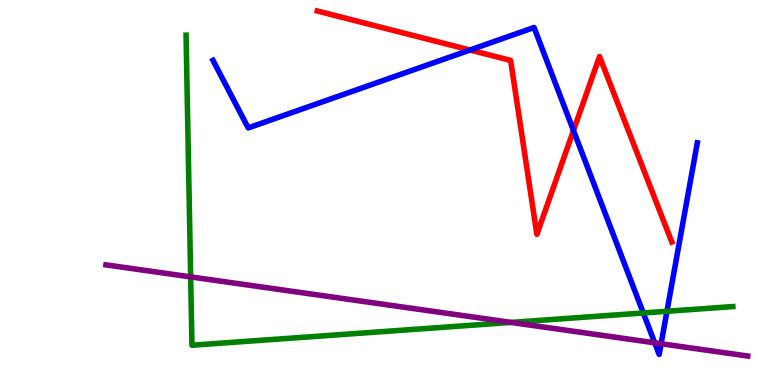[{'lines': ['blue', 'red'], 'intersections': [{'x': 6.06, 'y': 8.7}, {'x': 7.4, 'y': 6.61}]}, {'lines': ['green', 'red'], 'intersections': []}, {'lines': ['purple', 'red'], 'intersections': []}, {'lines': ['blue', 'green'], 'intersections': [{'x': 8.3, 'y': 1.87}, {'x': 8.61, 'y': 1.91}]}, {'lines': ['blue', 'purple'], 'intersections': [{'x': 8.45, 'y': 1.1}, {'x': 8.53, 'y': 1.07}]}, {'lines': ['green', 'purple'], 'intersections': [{'x': 2.46, 'y': 2.81}, {'x': 6.59, 'y': 1.63}]}]